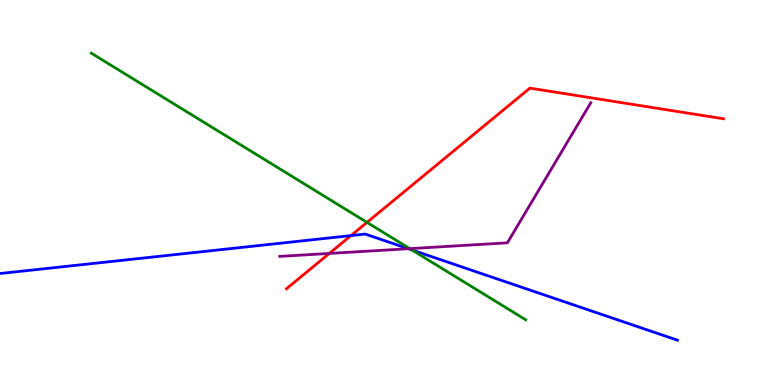[{'lines': ['blue', 'red'], 'intersections': [{'x': 4.53, 'y': 3.88}]}, {'lines': ['green', 'red'], 'intersections': [{'x': 4.74, 'y': 4.22}]}, {'lines': ['purple', 'red'], 'intersections': [{'x': 4.25, 'y': 3.42}]}, {'lines': ['blue', 'green'], 'intersections': [{'x': 5.32, 'y': 3.51}]}, {'lines': ['blue', 'purple'], 'intersections': [{'x': 5.27, 'y': 3.54}]}, {'lines': ['green', 'purple'], 'intersections': [{'x': 5.29, 'y': 3.54}]}]